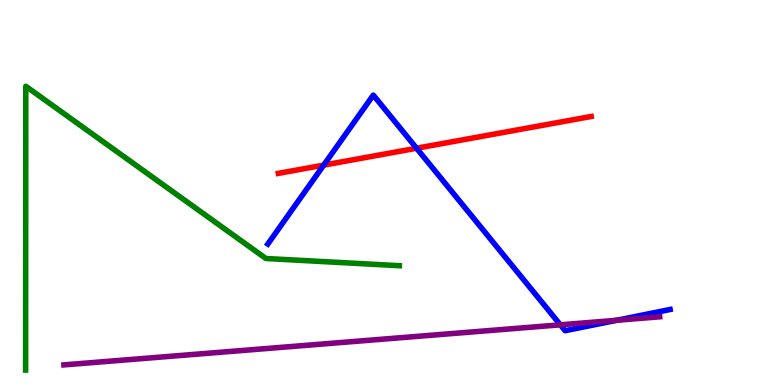[{'lines': ['blue', 'red'], 'intersections': [{'x': 4.18, 'y': 5.71}, {'x': 5.38, 'y': 6.15}]}, {'lines': ['green', 'red'], 'intersections': []}, {'lines': ['purple', 'red'], 'intersections': []}, {'lines': ['blue', 'green'], 'intersections': []}, {'lines': ['blue', 'purple'], 'intersections': [{'x': 7.23, 'y': 1.56}, {'x': 7.96, 'y': 1.68}]}, {'lines': ['green', 'purple'], 'intersections': []}]